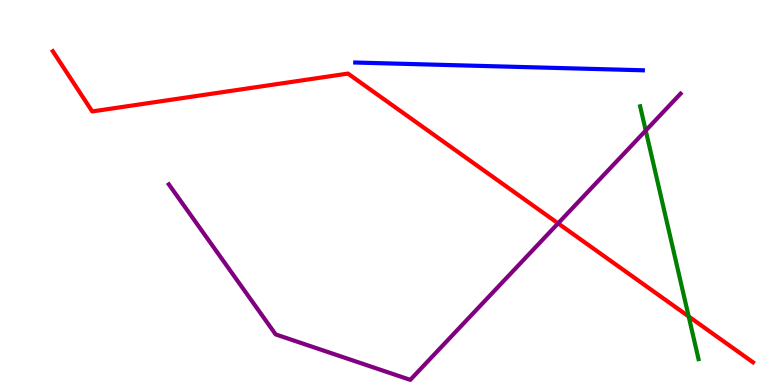[{'lines': ['blue', 'red'], 'intersections': []}, {'lines': ['green', 'red'], 'intersections': [{'x': 8.89, 'y': 1.78}]}, {'lines': ['purple', 'red'], 'intersections': [{'x': 7.2, 'y': 4.2}]}, {'lines': ['blue', 'green'], 'intersections': []}, {'lines': ['blue', 'purple'], 'intersections': []}, {'lines': ['green', 'purple'], 'intersections': [{'x': 8.33, 'y': 6.61}]}]